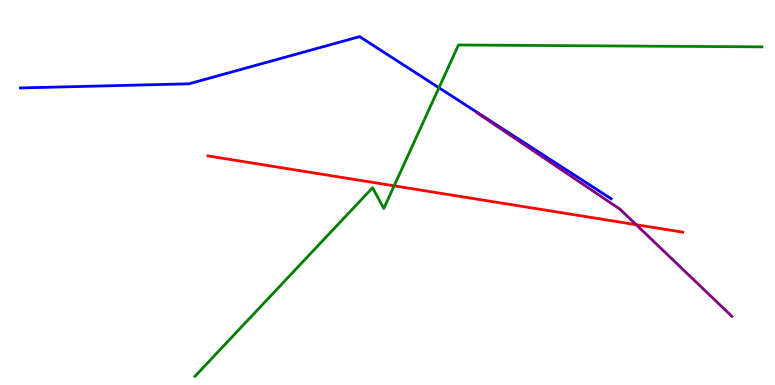[{'lines': ['blue', 'red'], 'intersections': []}, {'lines': ['green', 'red'], 'intersections': [{'x': 5.09, 'y': 5.17}]}, {'lines': ['purple', 'red'], 'intersections': [{'x': 8.21, 'y': 4.16}]}, {'lines': ['blue', 'green'], 'intersections': [{'x': 5.66, 'y': 7.72}]}, {'lines': ['blue', 'purple'], 'intersections': []}, {'lines': ['green', 'purple'], 'intersections': []}]